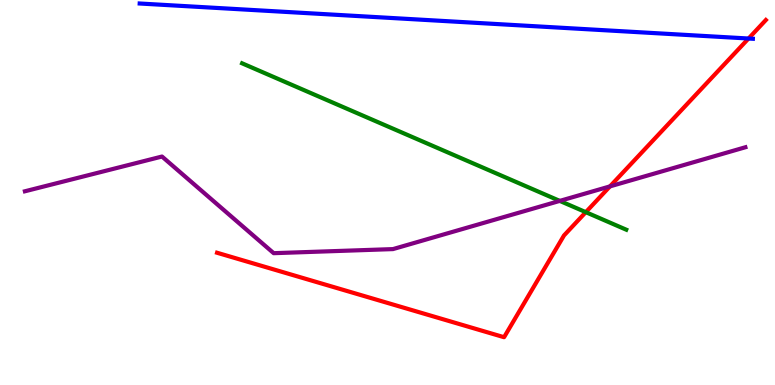[{'lines': ['blue', 'red'], 'intersections': [{'x': 9.66, 'y': 9.0}]}, {'lines': ['green', 'red'], 'intersections': [{'x': 7.56, 'y': 4.49}]}, {'lines': ['purple', 'red'], 'intersections': [{'x': 7.87, 'y': 5.16}]}, {'lines': ['blue', 'green'], 'intersections': []}, {'lines': ['blue', 'purple'], 'intersections': []}, {'lines': ['green', 'purple'], 'intersections': [{'x': 7.22, 'y': 4.78}]}]